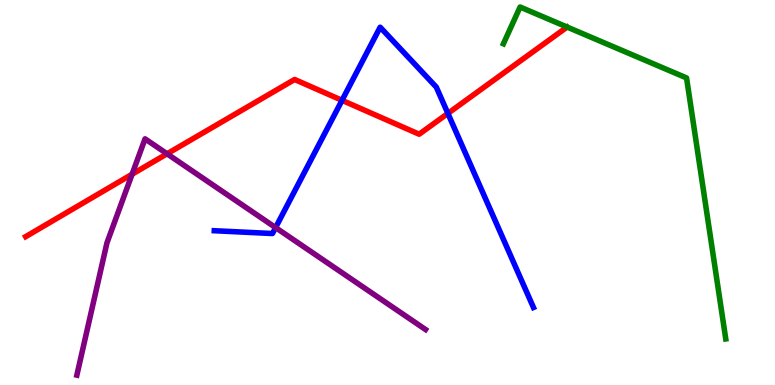[{'lines': ['blue', 'red'], 'intersections': [{'x': 4.41, 'y': 7.39}, {'x': 5.78, 'y': 7.05}]}, {'lines': ['green', 'red'], 'intersections': []}, {'lines': ['purple', 'red'], 'intersections': [{'x': 1.7, 'y': 5.47}, {'x': 2.16, 'y': 6.01}]}, {'lines': ['blue', 'green'], 'intersections': []}, {'lines': ['blue', 'purple'], 'intersections': [{'x': 3.56, 'y': 4.09}]}, {'lines': ['green', 'purple'], 'intersections': []}]